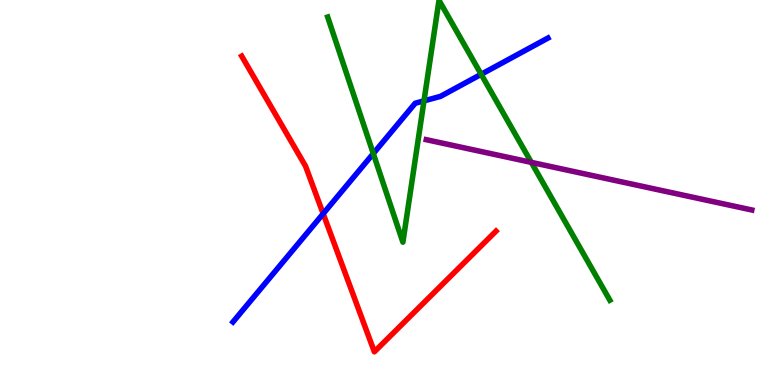[{'lines': ['blue', 'red'], 'intersections': [{'x': 4.17, 'y': 4.45}]}, {'lines': ['green', 'red'], 'intersections': []}, {'lines': ['purple', 'red'], 'intersections': []}, {'lines': ['blue', 'green'], 'intersections': [{'x': 4.82, 'y': 6.01}, {'x': 5.47, 'y': 7.38}, {'x': 6.21, 'y': 8.07}]}, {'lines': ['blue', 'purple'], 'intersections': []}, {'lines': ['green', 'purple'], 'intersections': [{'x': 6.86, 'y': 5.78}]}]